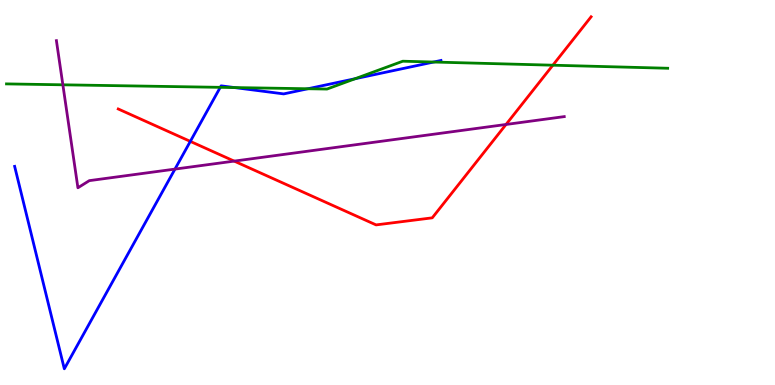[{'lines': ['blue', 'red'], 'intersections': [{'x': 2.46, 'y': 6.33}]}, {'lines': ['green', 'red'], 'intersections': [{'x': 7.13, 'y': 8.31}]}, {'lines': ['purple', 'red'], 'intersections': [{'x': 3.02, 'y': 5.82}, {'x': 6.53, 'y': 6.77}]}, {'lines': ['blue', 'green'], 'intersections': [{'x': 2.84, 'y': 7.73}, {'x': 3.03, 'y': 7.73}, {'x': 3.97, 'y': 7.69}, {'x': 4.58, 'y': 7.96}, {'x': 5.6, 'y': 8.39}]}, {'lines': ['blue', 'purple'], 'intersections': [{'x': 2.26, 'y': 5.61}]}, {'lines': ['green', 'purple'], 'intersections': [{'x': 0.811, 'y': 7.8}]}]